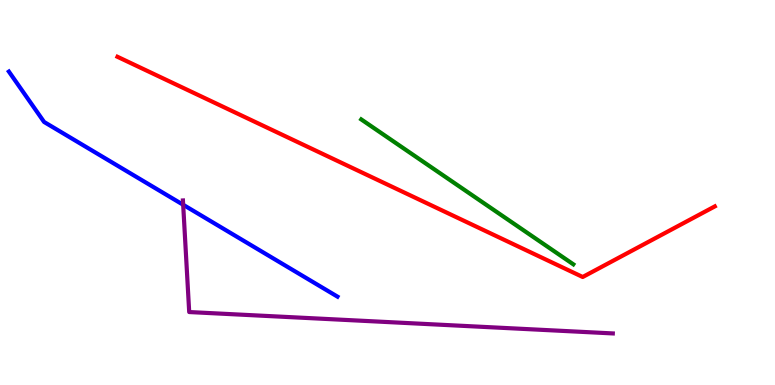[{'lines': ['blue', 'red'], 'intersections': []}, {'lines': ['green', 'red'], 'intersections': []}, {'lines': ['purple', 'red'], 'intersections': []}, {'lines': ['blue', 'green'], 'intersections': []}, {'lines': ['blue', 'purple'], 'intersections': [{'x': 2.36, 'y': 4.68}]}, {'lines': ['green', 'purple'], 'intersections': []}]